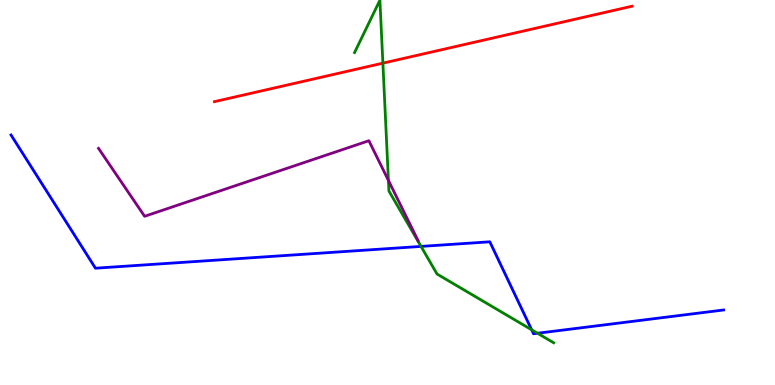[{'lines': ['blue', 'red'], 'intersections': []}, {'lines': ['green', 'red'], 'intersections': [{'x': 4.94, 'y': 8.36}]}, {'lines': ['purple', 'red'], 'intersections': []}, {'lines': ['blue', 'green'], 'intersections': [{'x': 5.43, 'y': 3.6}, {'x': 6.86, 'y': 1.43}, {'x': 6.94, 'y': 1.34}]}, {'lines': ['blue', 'purple'], 'intersections': []}, {'lines': ['green', 'purple'], 'intersections': [{'x': 5.01, 'y': 5.31}]}]